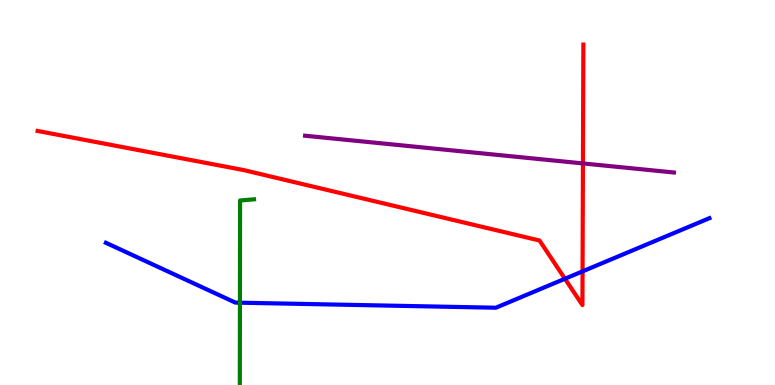[{'lines': ['blue', 'red'], 'intersections': [{'x': 7.29, 'y': 2.76}, {'x': 7.52, 'y': 2.95}]}, {'lines': ['green', 'red'], 'intersections': []}, {'lines': ['purple', 'red'], 'intersections': [{'x': 7.52, 'y': 5.76}]}, {'lines': ['blue', 'green'], 'intersections': [{'x': 3.1, 'y': 2.14}]}, {'lines': ['blue', 'purple'], 'intersections': []}, {'lines': ['green', 'purple'], 'intersections': []}]